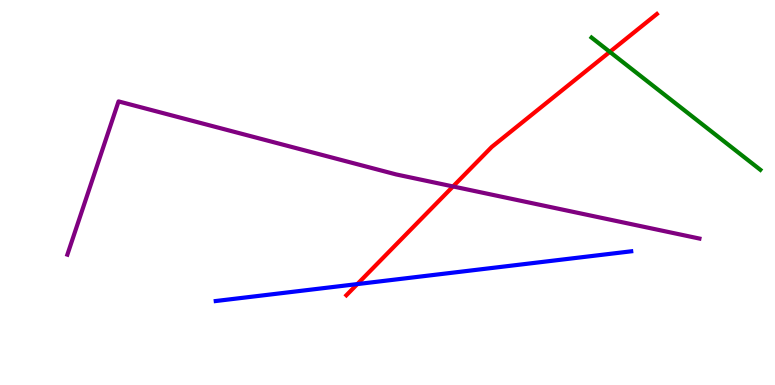[{'lines': ['blue', 'red'], 'intersections': [{'x': 4.61, 'y': 2.62}]}, {'lines': ['green', 'red'], 'intersections': [{'x': 7.87, 'y': 8.65}]}, {'lines': ['purple', 'red'], 'intersections': [{'x': 5.85, 'y': 5.16}]}, {'lines': ['blue', 'green'], 'intersections': []}, {'lines': ['blue', 'purple'], 'intersections': []}, {'lines': ['green', 'purple'], 'intersections': []}]